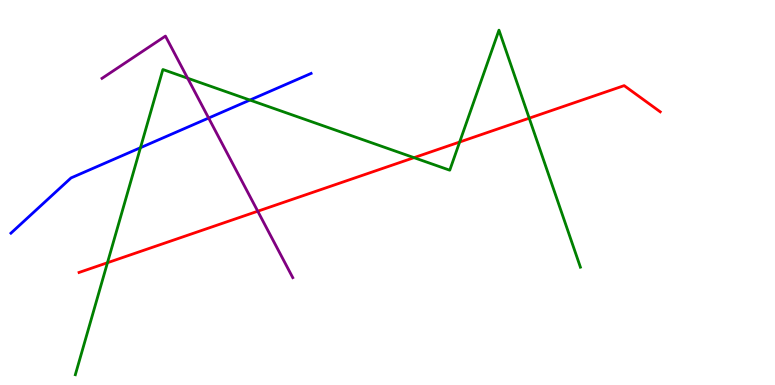[{'lines': ['blue', 'red'], 'intersections': []}, {'lines': ['green', 'red'], 'intersections': [{'x': 1.39, 'y': 3.18}, {'x': 5.34, 'y': 5.9}, {'x': 5.93, 'y': 6.31}, {'x': 6.83, 'y': 6.93}]}, {'lines': ['purple', 'red'], 'intersections': [{'x': 3.33, 'y': 4.51}]}, {'lines': ['blue', 'green'], 'intersections': [{'x': 1.81, 'y': 6.16}, {'x': 3.22, 'y': 7.4}]}, {'lines': ['blue', 'purple'], 'intersections': [{'x': 2.69, 'y': 6.93}]}, {'lines': ['green', 'purple'], 'intersections': [{'x': 2.42, 'y': 7.97}]}]